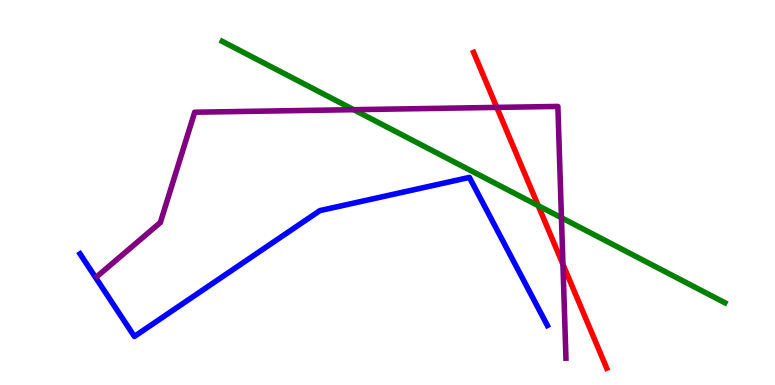[{'lines': ['blue', 'red'], 'intersections': []}, {'lines': ['green', 'red'], 'intersections': [{'x': 6.94, 'y': 4.66}]}, {'lines': ['purple', 'red'], 'intersections': [{'x': 6.41, 'y': 7.21}, {'x': 7.26, 'y': 3.13}]}, {'lines': ['blue', 'green'], 'intersections': []}, {'lines': ['blue', 'purple'], 'intersections': []}, {'lines': ['green', 'purple'], 'intersections': [{'x': 4.56, 'y': 7.15}, {'x': 7.24, 'y': 4.34}]}]